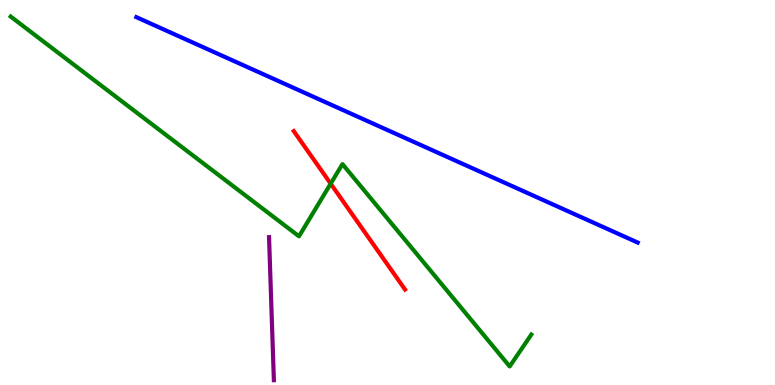[{'lines': ['blue', 'red'], 'intersections': []}, {'lines': ['green', 'red'], 'intersections': [{'x': 4.27, 'y': 5.23}]}, {'lines': ['purple', 'red'], 'intersections': []}, {'lines': ['blue', 'green'], 'intersections': []}, {'lines': ['blue', 'purple'], 'intersections': []}, {'lines': ['green', 'purple'], 'intersections': []}]